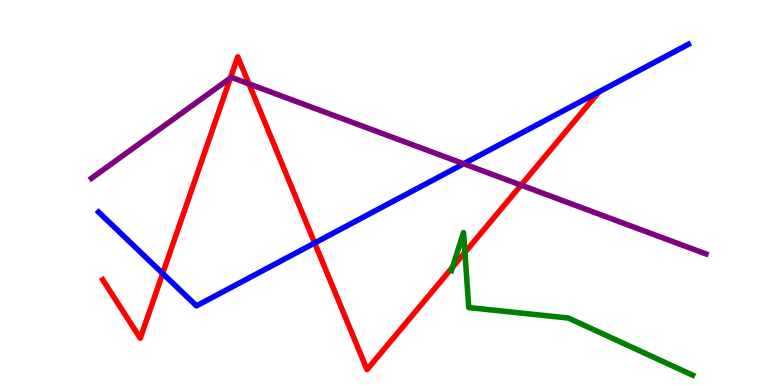[{'lines': ['blue', 'red'], 'intersections': [{'x': 2.1, 'y': 2.9}, {'x': 4.06, 'y': 3.69}]}, {'lines': ['green', 'red'], 'intersections': [{'x': 5.84, 'y': 3.06}, {'x': 6.0, 'y': 3.44}]}, {'lines': ['purple', 'red'], 'intersections': [{'x': 2.97, 'y': 7.97}, {'x': 3.21, 'y': 7.82}, {'x': 6.72, 'y': 5.19}]}, {'lines': ['blue', 'green'], 'intersections': []}, {'lines': ['blue', 'purple'], 'intersections': [{'x': 5.98, 'y': 5.75}]}, {'lines': ['green', 'purple'], 'intersections': []}]